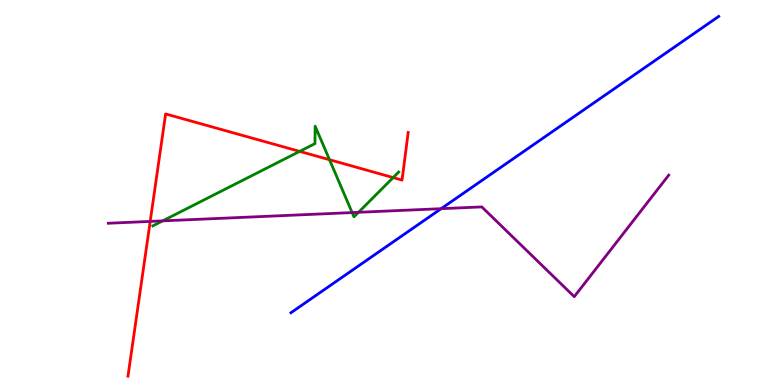[{'lines': ['blue', 'red'], 'intersections': []}, {'lines': ['green', 'red'], 'intersections': [{'x': 3.87, 'y': 6.07}, {'x': 4.25, 'y': 5.85}, {'x': 5.07, 'y': 5.39}]}, {'lines': ['purple', 'red'], 'intersections': [{'x': 1.94, 'y': 4.25}]}, {'lines': ['blue', 'green'], 'intersections': []}, {'lines': ['blue', 'purple'], 'intersections': [{'x': 5.69, 'y': 4.58}]}, {'lines': ['green', 'purple'], 'intersections': [{'x': 2.1, 'y': 4.26}, {'x': 4.54, 'y': 4.48}, {'x': 4.63, 'y': 4.49}]}]